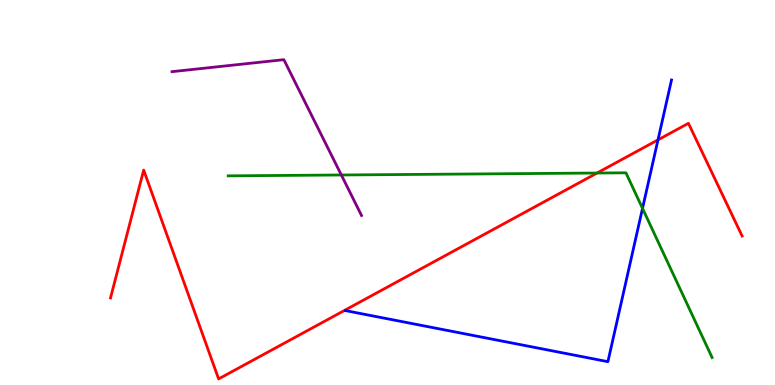[{'lines': ['blue', 'red'], 'intersections': [{'x': 8.49, 'y': 6.37}]}, {'lines': ['green', 'red'], 'intersections': [{'x': 7.7, 'y': 5.51}]}, {'lines': ['purple', 'red'], 'intersections': []}, {'lines': ['blue', 'green'], 'intersections': [{'x': 8.29, 'y': 4.59}]}, {'lines': ['blue', 'purple'], 'intersections': []}, {'lines': ['green', 'purple'], 'intersections': [{'x': 4.4, 'y': 5.45}]}]